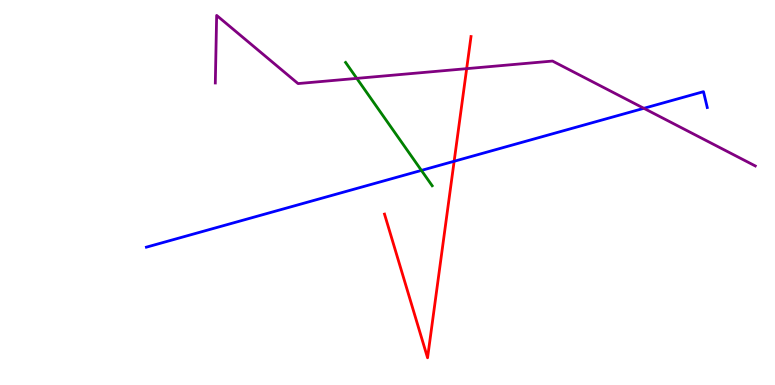[{'lines': ['blue', 'red'], 'intersections': [{'x': 5.86, 'y': 5.81}]}, {'lines': ['green', 'red'], 'intersections': []}, {'lines': ['purple', 'red'], 'intersections': [{'x': 6.02, 'y': 8.22}]}, {'lines': ['blue', 'green'], 'intersections': [{'x': 5.44, 'y': 5.57}]}, {'lines': ['blue', 'purple'], 'intersections': [{'x': 8.31, 'y': 7.19}]}, {'lines': ['green', 'purple'], 'intersections': [{'x': 4.6, 'y': 7.96}]}]